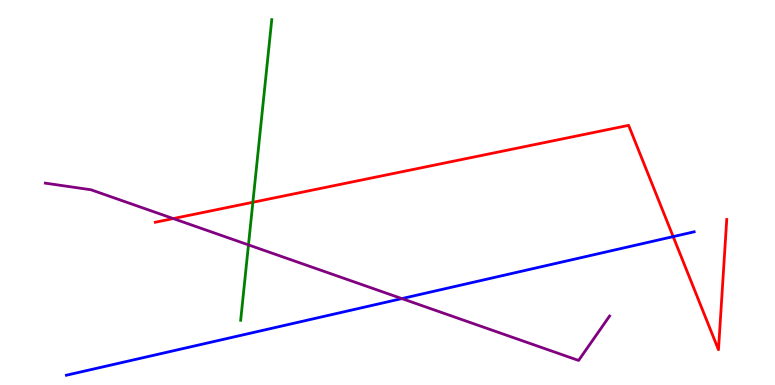[{'lines': ['blue', 'red'], 'intersections': [{'x': 8.69, 'y': 3.85}]}, {'lines': ['green', 'red'], 'intersections': [{'x': 3.26, 'y': 4.75}]}, {'lines': ['purple', 'red'], 'intersections': [{'x': 2.24, 'y': 4.32}]}, {'lines': ['blue', 'green'], 'intersections': []}, {'lines': ['blue', 'purple'], 'intersections': [{'x': 5.19, 'y': 2.24}]}, {'lines': ['green', 'purple'], 'intersections': [{'x': 3.21, 'y': 3.64}]}]